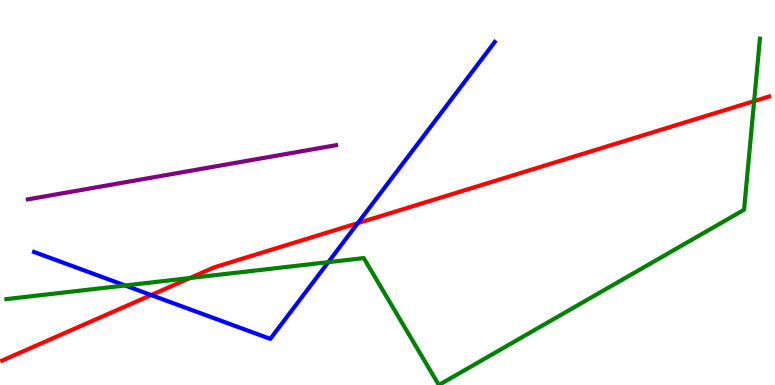[{'lines': ['blue', 'red'], 'intersections': [{'x': 1.95, 'y': 2.34}, {'x': 4.62, 'y': 4.2}]}, {'lines': ['green', 'red'], 'intersections': [{'x': 2.45, 'y': 2.78}, {'x': 9.73, 'y': 7.37}]}, {'lines': ['purple', 'red'], 'intersections': []}, {'lines': ['blue', 'green'], 'intersections': [{'x': 1.61, 'y': 2.59}, {'x': 4.24, 'y': 3.19}]}, {'lines': ['blue', 'purple'], 'intersections': []}, {'lines': ['green', 'purple'], 'intersections': []}]